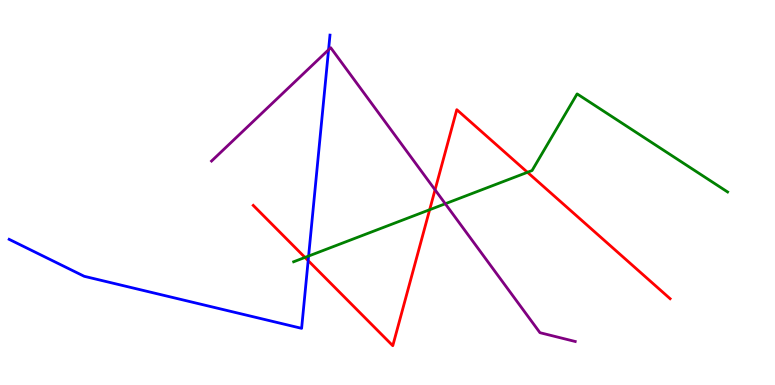[{'lines': ['blue', 'red'], 'intersections': [{'x': 3.98, 'y': 3.23}]}, {'lines': ['green', 'red'], 'intersections': [{'x': 3.94, 'y': 3.31}, {'x': 5.54, 'y': 4.55}, {'x': 6.81, 'y': 5.52}]}, {'lines': ['purple', 'red'], 'intersections': [{'x': 5.61, 'y': 5.07}]}, {'lines': ['blue', 'green'], 'intersections': [{'x': 3.98, 'y': 3.35}]}, {'lines': ['blue', 'purple'], 'intersections': [{'x': 4.24, 'y': 8.71}]}, {'lines': ['green', 'purple'], 'intersections': [{'x': 5.75, 'y': 4.71}]}]